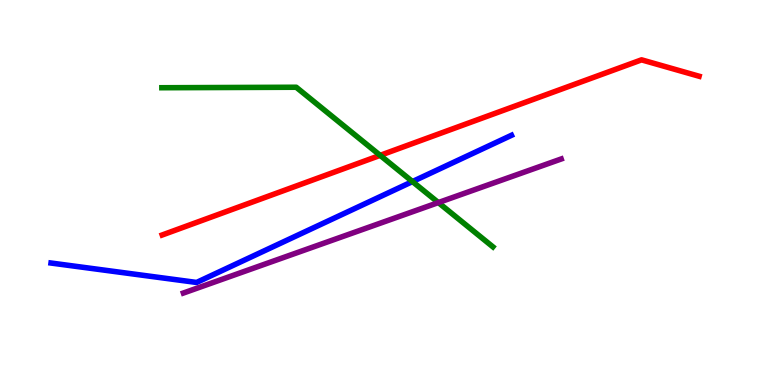[{'lines': ['blue', 'red'], 'intersections': []}, {'lines': ['green', 'red'], 'intersections': [{'x': 4.91, 'y': 5.96}]}, {'lines': ['purple', 'red'], 'intersections': []}, {'lines': ['blue', 'green'], 'intersections': [{'x': 5.32, 'y': 5.28}]}, {'lines': ['blue', 'purple'], 'intersections': []}, {'lines': ['green', 'purple'], 'intersections': [{'x': 5.66, 'y': 4.74}]}]